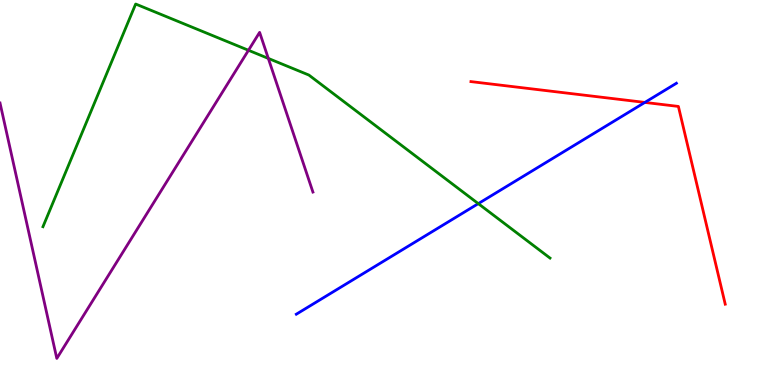[{'lines': ['blue', 'red'], 'intersections': [{'x': 8.32, 'y': 7.34}]}, {'lines': ['green', 'red'], 'intersections': []}, {'lines': ['purple', 'red'], 'intersections': []}, {'lines': ['blue', 'green'], 'intersections': [{'x': 6.17, 'y': 4.71}]}, {'lines': ['blue', 'purple'], 'intersections': []}, {'lines': ['green', 'purple'], 'intersections': [{'x': 3.21, 'y': 8.69}, {'x': 3.46, 'y': 8.48}]}]